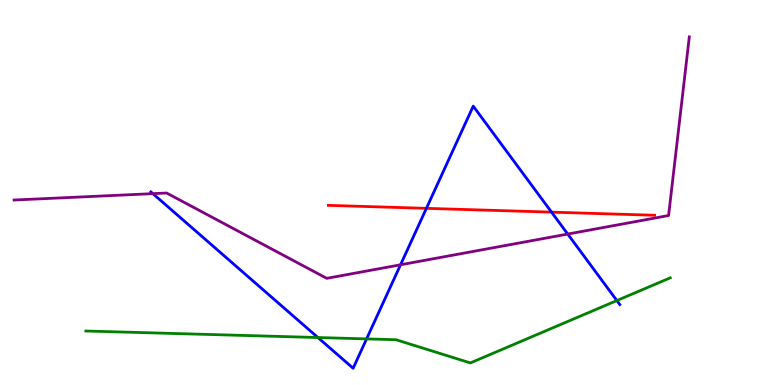[{'lines': ['blue', 'red'], 'intersections': [{'x': 5.5, 'y': 4.59}, {'x': 7.12, 'y': 4.49}]}, {'lines': ['green', 'red'], 'intersections': []}, {'lines': ['purple', 'red'], 'intersections': []}, {'lines': ['blue', 'green'], 'intersections': [{'x': 4.1, 'y': 1.23}, {'x': 4.73, 'y': 1.2}, {'x': 7.96, 'y': 2.19}]}, {'lines': ['blue', 'purple'], 'intersections': [{'x': 1.97, 'y': 4.97}, {'x': 5.17, 'y': 3.12}, {'x': 7.33, 'y': 3.92}]}, {'lines': ['green', 'purple'], 'intersections': []}]